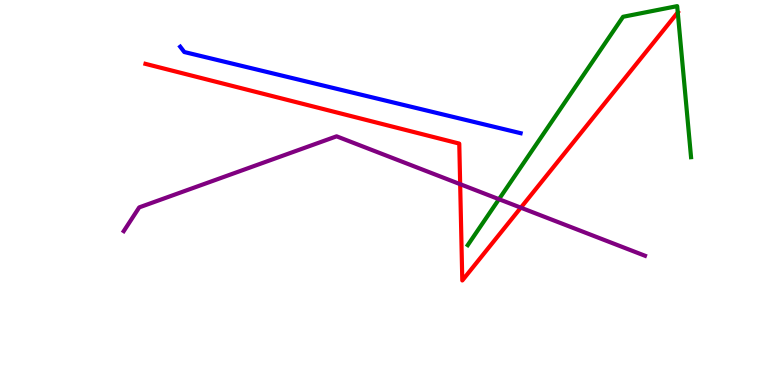[{'lines': ['blue', 'red'], 'intersections': []}, {'lines': ['green', 'red'], 'intersections': [{'x': 8.75, 'y': 9.68}]}, {'lines': ['purple', 'red'], 'intersections': [{'x': 5.94, 'y': 5.22}, {'x': 6.72, 'y': 4.61}]}, {'lines': ['blue', 'green'], 'intersections': []}, {'lines': ['blue', 'purple'], 'intersections': []}, {'lines': ['green', 'purple'], 'intersections': [{'x': 6.44, 'y': 4.83}]}]